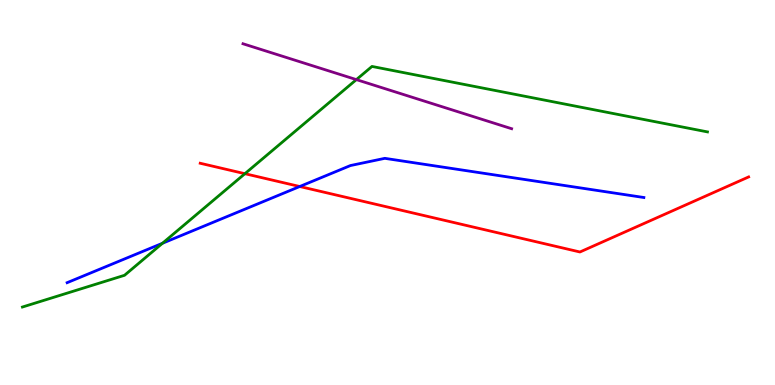[{'lines': ['blue', 'red'], 'intersections': [{'x': 3.87, 'y': 5.16}]}, {'lines': ['green', 'red'], 'intersections': [{'x': 3.16, 'y': 5.49}]}, {'lines': ['purple', 'red'], 'intersections': []}, {'lines': ['blue', 'green'], 'intersections': [{'x': 2.1, 'y': 3.68}]}, {'lines': ['blue', 'purple'], 'intersections': []}, {'lines': ['green', 'purple'], 'intersections': [{'x': 4.6, 'y': 7.93}]}]